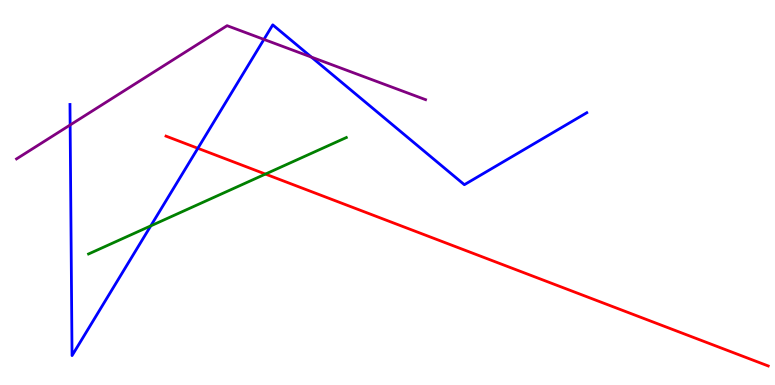[{'lines': ['blue', 'red'], 'intersections': [{'x': 2.55, 'y': 6.15}]}, {'lines': ['green', 'red'], 'intersections': [{'x': 3.42, 'y': 5.48}]}, {'lines': ['purple', 'red'], 'intersections': []}, {'lines': ['blue', 'green'], 'intersections': [{'x': 1.95, 'y': 4.13}]}, {'lines': ['blue', 'purple'], 'intersections': [{'x': 0.905, 'y': 6.75}, {'x': 3.41, 'y': 8.98}, {'x': 4.02, 'y': 8.52}]}, {'lines': ['green', 'purple'], 'intersections': []}]